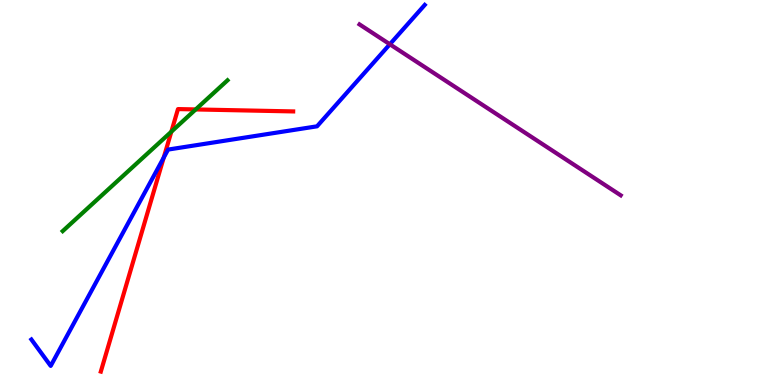[{'lines': ['blue', 'red'], 'intersections': [{'x': 2.11, 'y': 5.91}]}, {'lines': ['green', 'red'], 'intersections': [{'x': 2.21, 'y': 6.58}, {'x': 2.52, 'y': 7.16}]}, {'lines': ['purple', 'red'], 'intersections': []}, {'lines': ['blue', 'green'], 'intersections': []}, {'lines': ['blue', 'purple'], 'intersections': [{'x': 5.03, 'y': 8.85}]}, {'lines': ['green', 'purple'], 'intersections': []}]